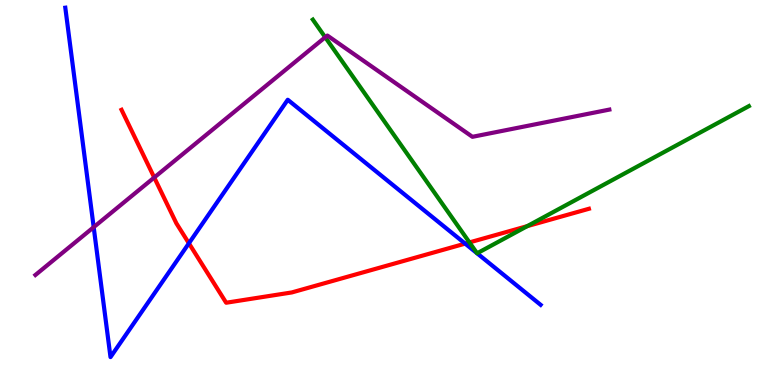[{'lines': ['blue', 'red'], 'intersections': [{'x': 2.44, 'y': 3.68}, {'x': 6.0, 'y': 3.67}]}, {'lines': ['green', 'red'], 'intersections': [{'x': 6.06, 'y': 3.7}, {'x': 6.8, 'y': 4.13}]}, {'lines': ['purple', 'red'], 'intersections': [{'x': 1.99, 'y': 5.39}]}, {'lines': ['blue', 'green'], 'intersections': []}, {'lines': ['blue', 'purple'], 'intersections': [{'x': 1.21, 'y': 4.1}]}, {'lines': ['green', 'purple'], 'intersections': [{'x': 4.2, 'y': 9.03}]}]